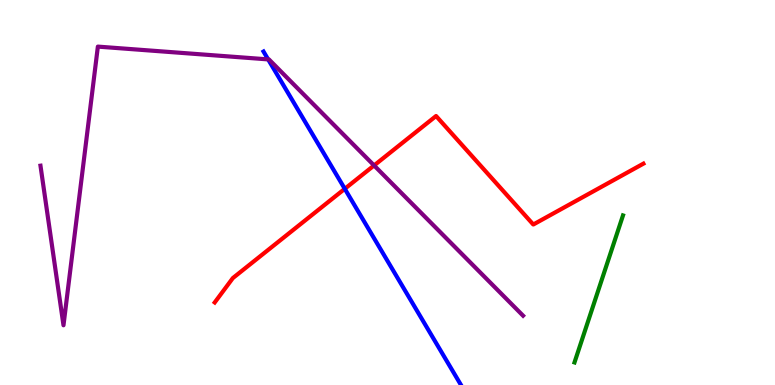[{'lines': ['blue', 'red'], 'intersections': [{'x': 4.45, 'y': 5.1}]}, {'lines': ['green', 'red'], 'intersections': []}, {'lines': ['purple', 'red'], 'intersections': [{'x': 4.83, 'y': 5.7}]}, {'lines': ['blue', 'green'], 'intersections': []}, {'lines': ['blue', 'purple'], 'intersections': [{'x': 3.46, 'y': 8.46}]}, {'lines': ['green', 'purple'], 'intersections': []}]